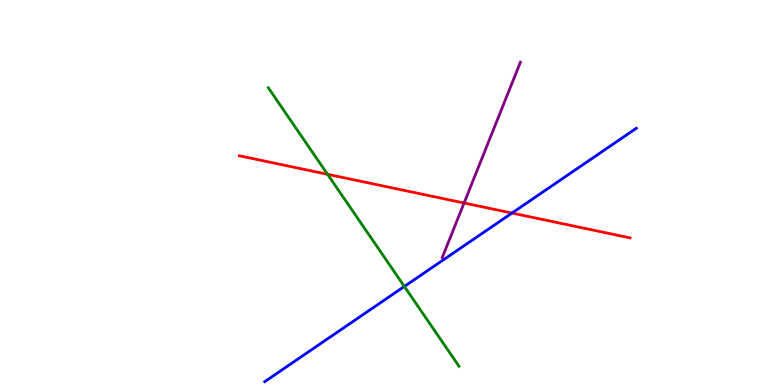[{'lines': ['blue', 'red'], 'intersections': [{'x': 6.61, 'y': 4.47}]}, {'lines': ['green', 'red'], 'intersections': [{'x': 4.23, 'y': 5.47}]}, {'lines': ['purple', 'red'], 'intersections': [{'x': 5.99, 'y': 4.73}]}, {'lines': ['blue', 'green'], 'intersections': [{'x': 5.22, 'y': 2.56}]}, {'lines': ['blue', 'purple'], 'intersections': []}, {'lines': ['green', 'purple'], 'intersections': []}]